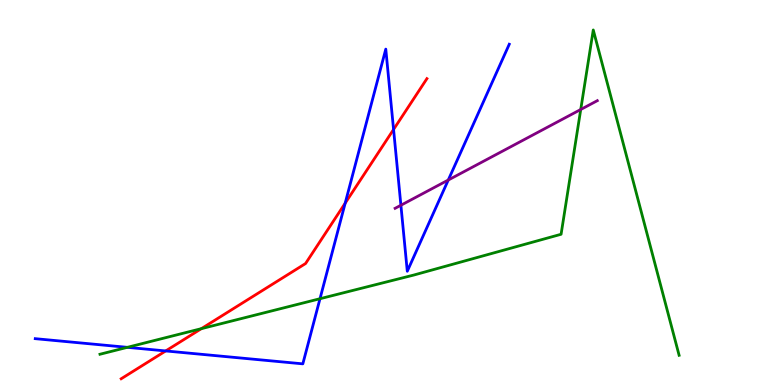[{'lines': ['blue', 'red'], 'intersections': [{'x': 2.14, 'y': 0.885}, {'x': 4.45, 'y': 4.72}, {'x': 5.08, 'y': 6.64}]}, {'lines': ['green', 'red'], 'intersections': [{'x': 2.6, 'y': 1.46}]}, {'lines': ['purple', 'red'], 'intersections': []}, {'lines': ['blue', 'green'], 'intersections': [{'x': 1.64, 'y': 0.978}, {'x': 4.13, 'y': 2.24}]}, {'lines': ['blue', 'purple'], 'intersections': [{'x': 5.17, 'y': 4.67}, {'x': 5.78, 'y': 5.32}]}, {'lines': ['green', 'purple'], 'intersections': [{'x': 7.49, 'y': 7.16}]}]